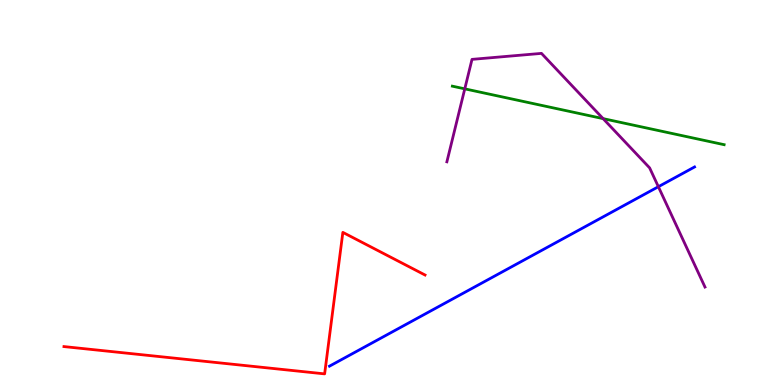[{'lines': ['blue', 'red'], 'intersections': []}, {'lines': ['green', 'red'], 'intersections': []}, {'lines': ['purple', 'red'], 'intersections': []}, {'lines': ['blue', 'green'], 'intersections': []}, {'lines': ['blue', 'purple'], 'intersections': [{'x': 8.5, 'y': 5.15}]}, {'lines': ['green', 'purple'], 'intersections': [{'x': 6.0, 'y': 7.69}, {'x': 7.78, 'y': 6.92}]}]